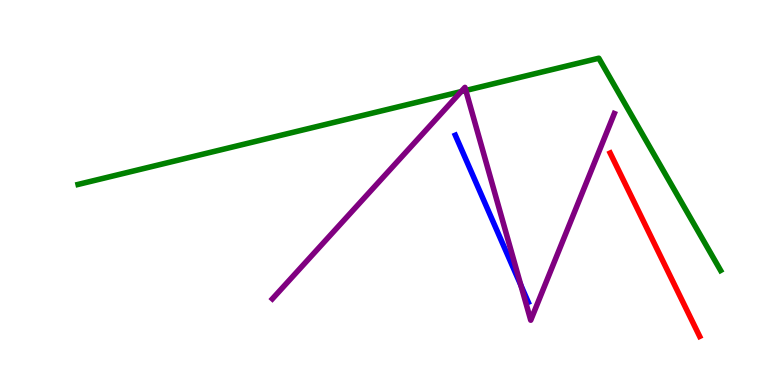[{'lines': ['blue', 'red'], 'intersections': []}, {'lines': ['green', 'red'], 'intersections': []}, {'lines': ['purple', 'red'], 'intersections': []}, {'lines': ['blue', 'green'], 'intersections': []}, {'lines': ['blue', 'purple'], 'intersections': [{'x': 6.72, 'y': 2.59}]}, {'lines': ['green', 'purple'], 'intersections': [{'x': 5.95, 'y': 7.62}, {'x': 6.01, 'y': 7.65}]}]